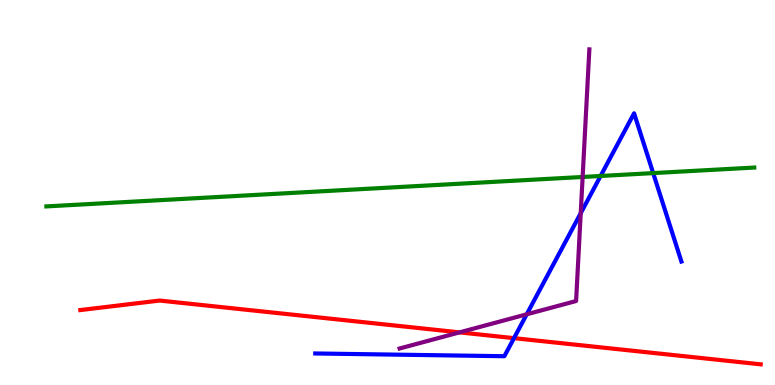[{'lines': ['blue', 'red'], 'intersections': [{'x': 6.63, 'y': 1.22}]}, {'lines': ['green', 'red'], 'intersections': []}, {'lines': ['purple', 'red'], 'intersections': [{'x': 5.93, 'y': 1.37}]}, {'lines': ['blue', 'green'], 'intersections': [{'x': 7.75, 'y': 5.43}, {'x': 8.43, 'y': 5.5}]}, {'lines': ['blue', 'purple'], 'intersections': [{'x': 6.8, 'y': 1.84}, {'x': 7.49, 'y': 4.46}]}, {'lines': ['green', 'purple'], 'intersections': [{'x': 7.52, 'y': 5.4}]}]